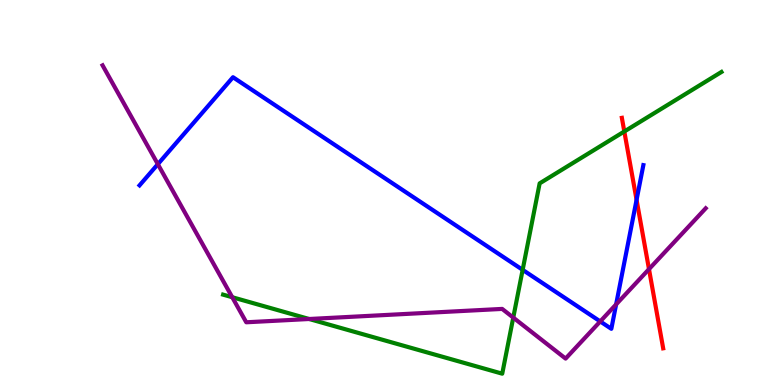[{'lines': ['blue', 'red'], 'intersections': [{'x': 8.21, 'y': 4.81}]}, {'lines': ['green', 'red'], 'intersections': [{'x': 8.06, 'y': 6.58}]}, {'lines': ['purple', 'red'], 'intersections': [{'x': 8.37, 'y': 3.01}]}, {'lines': ['blue', 'green'], 'intersections': [{'x': 6.74, 'y': 2.99}]}, {'lines': ['blue', 'purple'], 'intersections': [{'x': 2.04, 'y': 5.74}, {'x': 7.74, 'y': 1.65}, {'x': 7.95, 'y': 2.09}]}, {'lines': ['green', 'purple'], 'intersections': [{'x': 3.0, 'y': 2.28}, {'x': 3.99, 'y': 1.71}, {'x': 6.62, 'y': 1.75}]}]